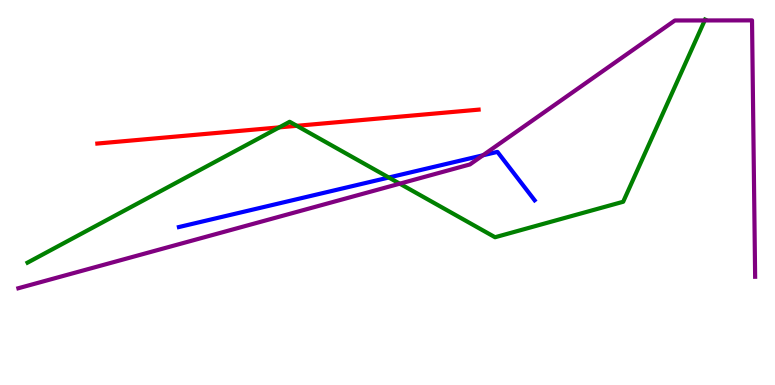[{'lines': ['blue', 'red'], 'intersections': []}, {'lines': ['green', 'red'], 'intersections': [{'x': 3.6, 'y': 6.69}, {'x': 3.83, 'y': 6.73}]}, {'lines': ['purple', 'red'], 'intersections': []}, {'lines': ['blue', 'green'], 'intersections': [{'x': 5.02, 'y': 5.39}]}, {'lines': ['blue', 'purple'], 'intersections': [{'x': 6.23, 'y': 5.97}]}, {'lines': ['green', 'purple'], 'intersections': [{'x': 5.16, 'y': 5.23}, {'x': 9.09, 'y': 9.47}]}]